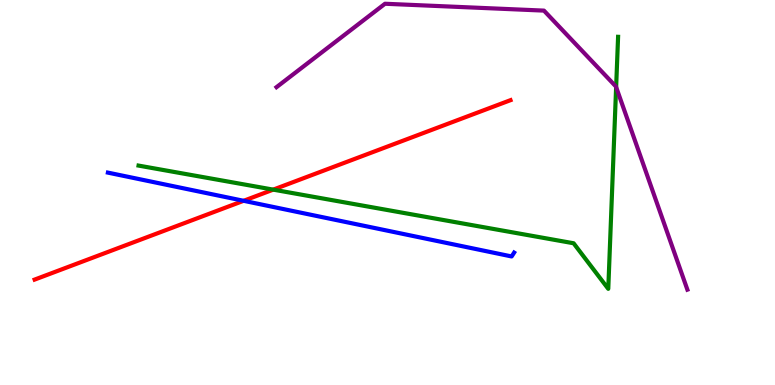[{'lines': ['blue', 'red'], 'intersections': [{'x': 3.14, 'y': 4.78}]}, {'lines': ['green', 'red'], 'intersections': [{'x': 3.53, 'y': 5.07}]}, {'lines': ['purple', 'red'], 'intersections': []}, {'lines': ['blue', 'green'], 'intersections': []}, {'lines': ['blue', 'purple'], 'intersections': []}, {'lines': ['green', 'purple'], 'intersections': [{'x': 7.95, 'y': 7.74}]}]